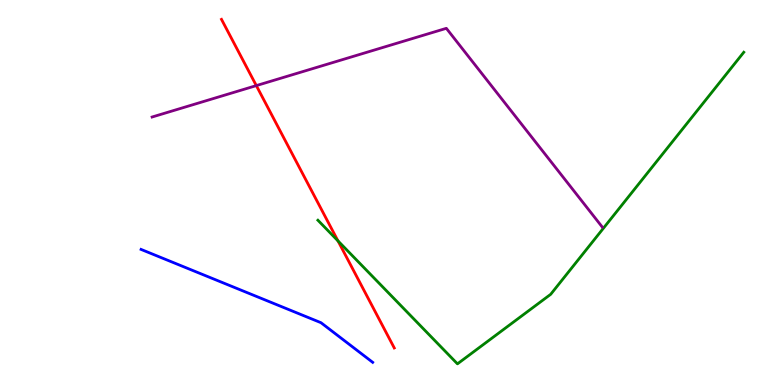[{'lines': ['blue', 'red'], 'intersections': []}, {'lines': ['green', 'red'], 'intersections': [{'x': 4.36, 'y': 3.74}]}, {'lines': ['purple', 'red'], 'intersections': [{'x': 3.31, 'y': 7.78}]}, {'lines': ['blue', 'green'], 'intersections': []}, {'lines': ['blue', 'purple'], 'intersections': []}, {'lines': ['green', 'purple'], 'intersections': []}]